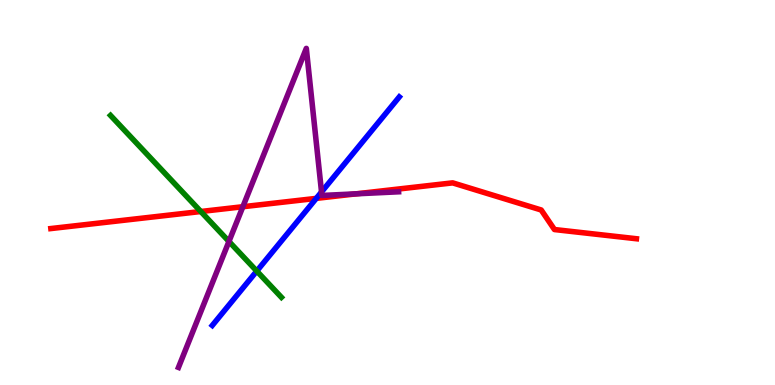[{'lines': ['blue', 'red'], 'intersections': [{'x': 4.08, 'y': 4.85}]}, {'lines': ['green', 'red'], 'intersections': [{'x': 2.59, 'y': 4.51}]}, {'lines': ['purple', 'red'], 'intersections': [{'x': 3.13, 'y': 4.63}, {'x': 4.6, 'y': 4.97}]}, {'lines': ['blue', 'green'], 'intersections': [{'x': 3.31, 'y': 2.96}]}, {'lines': ['blue', 'purple'], 'intersections': [{'x': 4.15, 'y': 5.01}]}, {'lines': ['green', 'purple'], 'intersections': [{'x': 2.95, 'y': 3.73}]}]